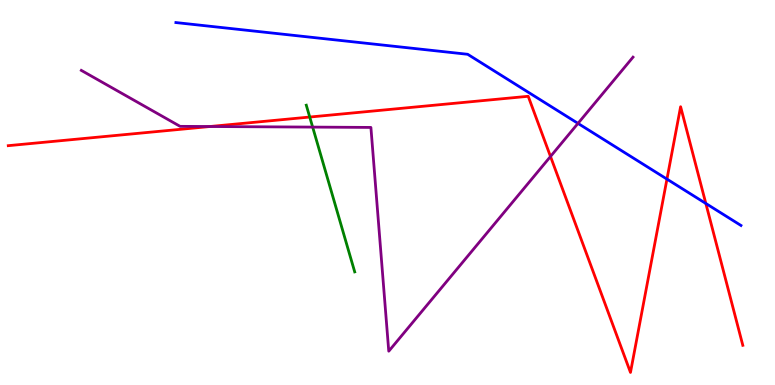[{'lines': ['blue', 'red'], 'intersections': [{'x': 8.61, 'y': 5.35}, {'x': 9.11, 'y': 4.72}]}, {'lines': ['green', 'red'], 'intersections': [{'x': 4.0, 'y': 6.96}]}, {'lines': ['purple', 'red'], 'intersections': [{'x': 2.71, 'y': 6.71}, {'x': 7.1, 'y': 5.94}]}, {'lines': ['blue', 'green'], 'intersections': []}, {'lines': ['blue', 'purple'], 'intersections': [{'x': 7.46, 'y': 6.8}]}, {'lines': ['green', 'purple'], 'intersections': [{'x': 4.03, 'y': 6.7}]}]